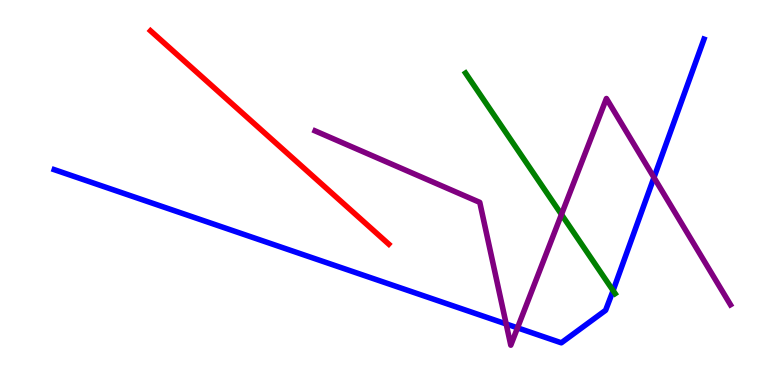[{'lines': ['blue', 'red'], 'intersections': []}, {'lines': ['green', 'red'], 'intersections': []}, {'lines': ['purple', 'red'], 'intersections': []}, {'lines': ['blue', 'green'], 'intersections': [{'x': 7.91, 'y': 2.45}]}, {'lines': ['blue', 'purple'], 'intersections': [{'x': 6.53, 'y': 1.59}, {'x': 6.68, 'y': 1.48}, {'x': 8.44, 'y': 5.39}]}, {'lines': ['green', 'purple'], 'intersections': [{'x': 7.24, 'y': 4.43}]}]